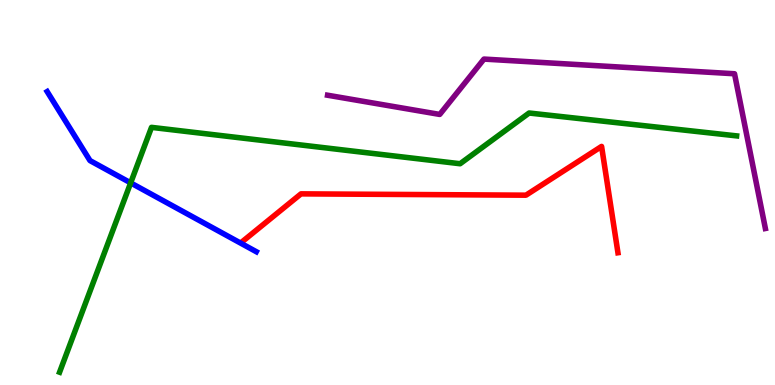[{'lines': ['blue', 'red'], 'intersections': []}, {'lines': ['green', 'red'], 'intersections': []}, {'lines': ['purple', 'red'], 'intersections': []}, {'lines': ['blue', 'green'], 'intersections': [{'x': 1.69, 'y': 5.25}]}, {'lines': ['blue', 'purple'], 'intersections': []}, {'lines': ['green', 'purple'], 'intersections': []}]